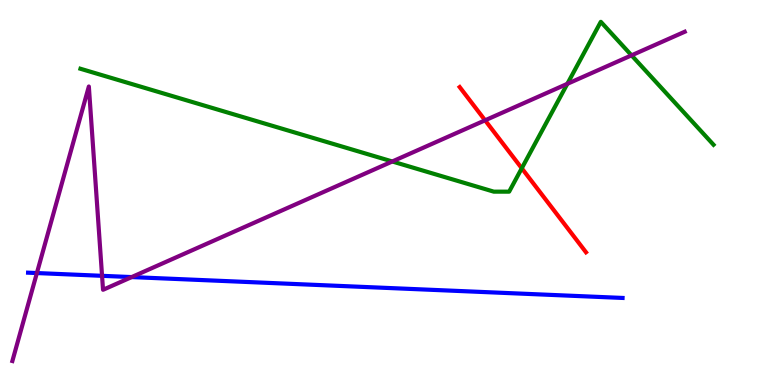[{'lines': ['blue', 'red'], 'intersections': []}, {'lines': ['green', 'red'], 'intersections': [{'x': 6.73, 'y': 5.63}]}, {'lines': ['purple', 'red'], 'intersections': [{'x': 6.26, 'y': 6.88}]}, {'lines': ['blue', 'green'], 'intersections': []}, {'lines': ['blue', 'purple'], 'intersections': [{'x': 0.476, 'y': 2.91}, {'x': 1.32, 'y': 2.84}, {'x': 1.7, 'y': 2.8}]}, {'lines': ['green', 'purple'], 'intersections': [{'x': 5.06, 'y': 5.81}, {'x': 7.32, 'y': 7.82}, {'x': 8.15, 'y': 8.56}]}]